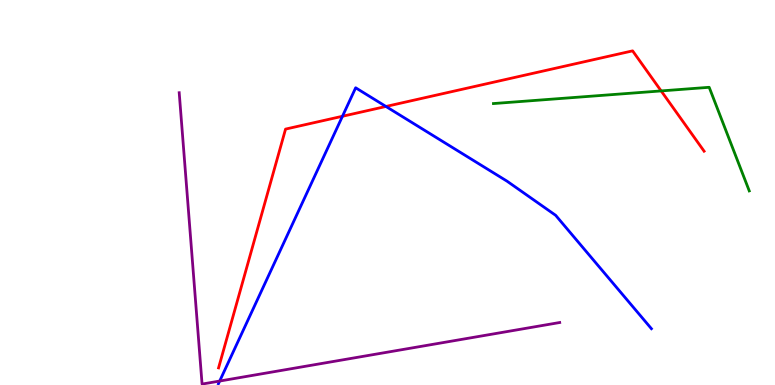[{'lines': ['blue', 'red'], 'intersections': [{'x': 4.42, 'y': 6.98}, {'x': 4.98, 'y': 7.23}]}, {'lines': ['green', 'red'], 'intersections': [{'x': 8.53, 'y': 7.64}]}, {'lines': ['purple', 'red'], 'intersections': []}, {'lines': ['blue', 'green'], 'intersections': []}, {'lines': ['blue', 'purple'], 'intersections': [{'x': 2.83, 'y': 0.103}]}, {'lines': ['green', 'purple'], 'intersections': []}]